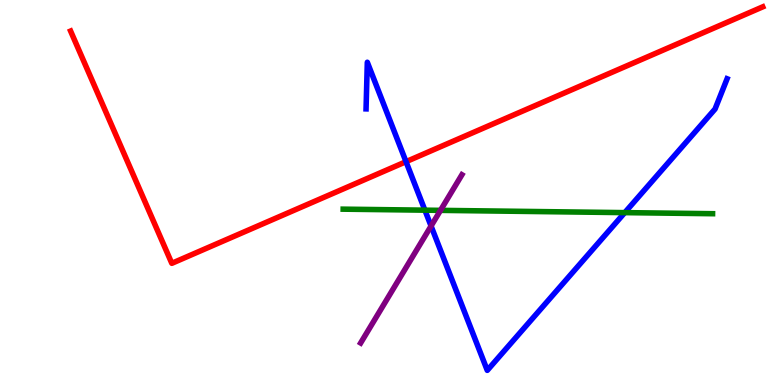[{'lines': ['blue', 'red'], 'intersections': [{'x': 5.24, 'y': 5.8}]}, {'lines': ['green', 'red'], 'intersections': []}, {'lines': ['purple', 'red'], 'intersections': []}, {'lines': ['blue', 'green'], 'intersections': [{'x': 5.48, 'y': 4.54}, {'x': 8.06, 'y': 4.48}]}, {'lines': ['blue', 'purple'], 'intersections': [{'x': 5.56, 'y': 4.13}]}, {'lines': ['green', 'purple'], 'intersections': [{'x': 5.68, 'y': 4.54}]}]